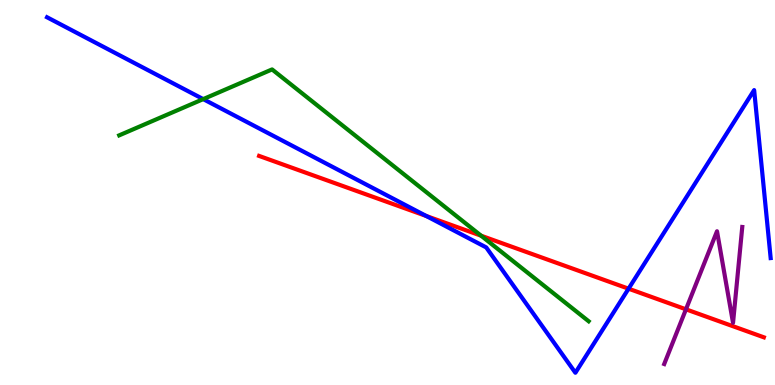[{'lines': ['blue', 'red'], 'intersections': [{'x': 5.5, 'y': 4.39}, {'x': 8.11, 'y': 2.5}]}, {'lines': ['green', 'red'], 'intersections': [{'x': 6.21, 'y': 3.88}]}, {'lines': ['purple', 'red'], 'intersections': [{'x': 8.85, 'y': 1.97}]}, {'lines': ['blue', 'green'], 'intersections': [{'x': 2.62, 'y': 7.43}]}, {'lines': ['blue', 'purple'], 'intersections': []}, {'lines': ['green', 'purple'], 'intersections': []}]